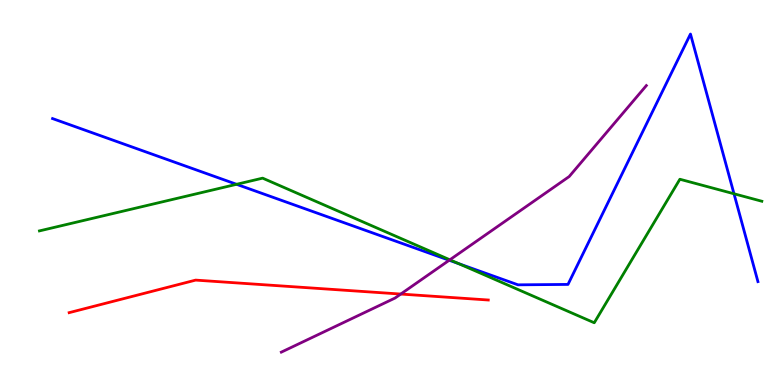[{'lines': ['blue', 'red'], 'intersections': []}, {'lines': ['green', 'red'], 'intersections': []}, {'lines': ['purple', 'red'], 'intersections': [{'x': 5.17, 'y': 2.36}]}, {'lines': ['blue', 'green'], 'intersections': [{'x': 3.05, 'y': 5.21}, {'x': 5.92, 'y': 3.15}, {'x': 9.47, 'y': 4.97}]}, {'lines': ['blue', 'purple'], 'intersections': [{'x': 5.8, 'y': 3.24}]}, {'lines': ['green', 'purple'], 'intersections': [{'x': 5.8, 'y': 3.25}]}]